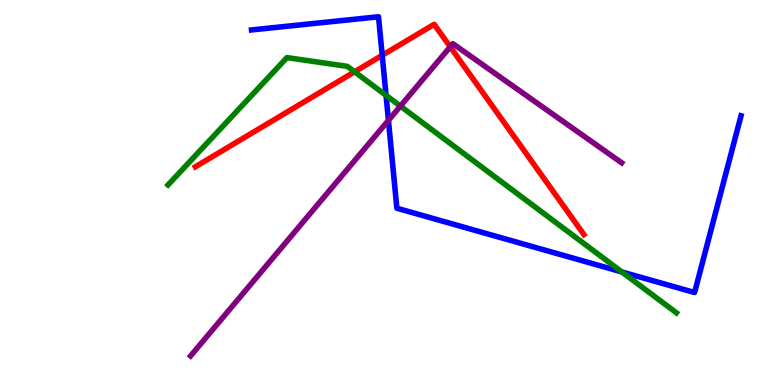[{'lines': ['blue', 'red'], 'intersections': [{'x': 4.93, 'y': 8.56}]}, {'lines': ['green', 'red'], 'intersections': [{'x': 4.58, 'y': 8.14}]}, {'lines': ['purple', 'red'], 'intersections': [{'x': 5.81, 'y': 8.78}]}, {'lines': ['blue', 'green'], 'intersections': [{'x': 4.98, 'y': 7.52}, {'x': 8.02, 'y': 2.94}]}, {'lines': ['blue', 'purple'], 'intersections': [{'x': 5.01, 'y': 6.87}]}, {'lines': ['green', 'purple'], 'intersections': [{'x': 5.17, 'y': 7.24}]}]